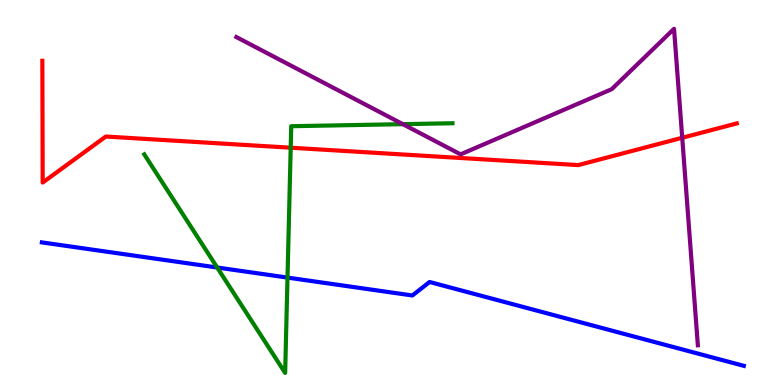[{'lines': ['blue', 'red'], 'intersections': []}, {'lines': ['green', 'red'], 'intersections': [{'x': 3.75, 'y': 6.16}]}, {'lines': ['purple', 'red'], 'intersections': [{'x': 8.8, 'y': 6.42}]}, {'lines': ['blue', 'green'], 'intersections': [{'x': 2.8, 'y': 3.05}, {'x': 3.71, 'y': 2.79}]}, {'lines': ['blue', 'purple'], 'intersections': []}, {'lines': ['green', 'purple'], 'intersections': [{'x': 5.2, 'y': 6.78}]}]